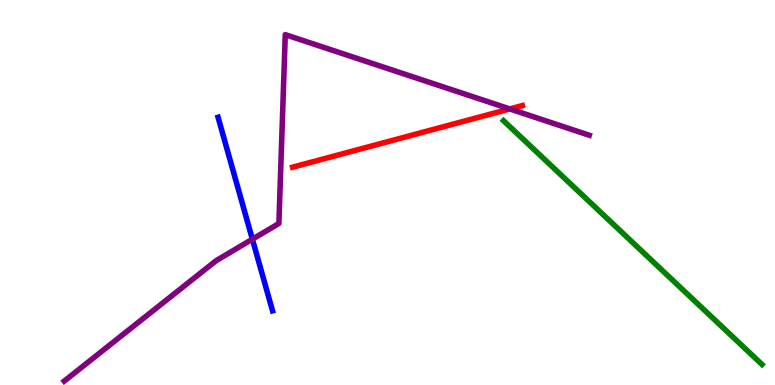[{'lines': ['blue', 'red'], 'intersections': []}, {'lines': ['green', 'red'], 'intersections': []}, {'lines': ['purple', 'red'], 'intersections': [{'x': 6.58, 'y': 7.17}]}, {'lines': ['blue', 'green'], 'intersections': []}, {'lines': ['blue', 'purple'], 'intersections': [{'x': 3.26, 'y': 3.79}]}, {'lines': ['green', 'purple'], 'intersections': []}]